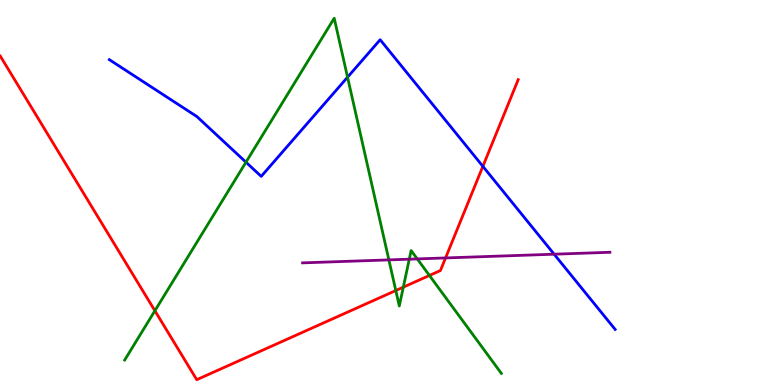[{'lines': ['blue', 'red'], 'intersections': [{'x': 6.23, 'y': 5.68}]}, {'lines': ['green', 'red'], 'intersections': [{'x': 2.0, 'y': 1.93}, {'x': 5.11, 'y': 2.45}, {'x': 5.2, 'y': 2.54}, {'x': 5.54, 'y': 2.85}]}, {'lines': ['purple', 'red'], 'intersections': [{'x': 5.75, 'y': 3.3}]}, {'lines': ['blue', 'green'], 'intersections': [{'x': 3.17, 'y': 5.79}, {'x': 4.48, 'y': 7.99}]}, {'lines': ['blue', 'purple'], 'intersections': [{'x': 7.15, 'y': 3.4}]}, {'lines': ['green', 'purple'], 'intersections': [{'x': 5.02, 'y': 3.25}, {'x': 5.28, 'y': 3.27}, {'x': 5.38, 'y': 3.27}]}]